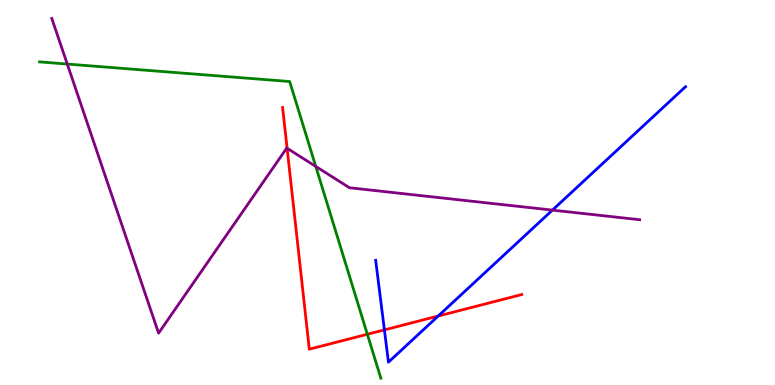[{'lines': ['blue', 'red'], 'intersections': [{'x': 4.96, 'y': 1.43}, {'x': 5.65, 'y': 1.79}]}, {'lines': ['green', 'red'], 'intersections': [{'x': 4.74, 'y': 1.32}]}, {'lines': ['purple', 'red'], 'intersections': [{'x': 3.7, 'y': 6.15}]}, {'lines': ['blue', 'green'], 'intersections': []}, {'lines': ['blue', 'purple'], 'intersections': [{'x': 7.13, 'y': 4.54}]}, {'lines': ['green', 'purple'], 'intersections': [{'x': 0.868, 'y': 8.34}, {'x': 4.07, 'y': 5.68}]}]